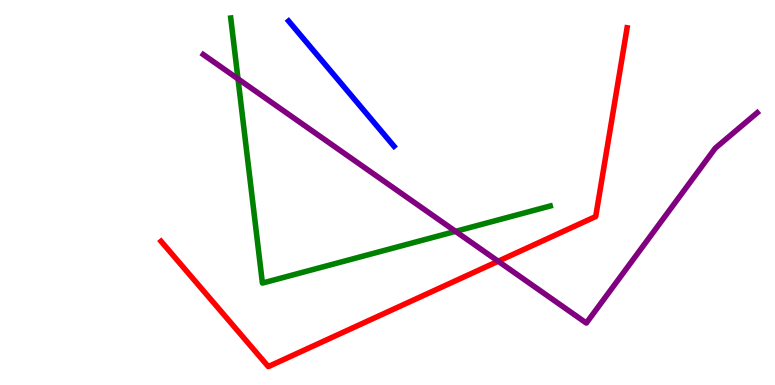[{'lines': ['blue', 'red'], 'intersections': []}, {'lines': ['green', 'red'], 'intersections': []}, {'lines': ['purple', 'red'], 'intersections': [{'x': 6.43, 'y': 3.21}]}, {'lines': ['blue', 'green'], 'intersections': []}, {'lines': ['blue', 'purple'], 'intersections': []}, {'lines': ['green', 'purple'], 'intersections': [{'x': 3.07, 'y': 7.95}, {'x': 5.88, 'y': 3.99}]}]